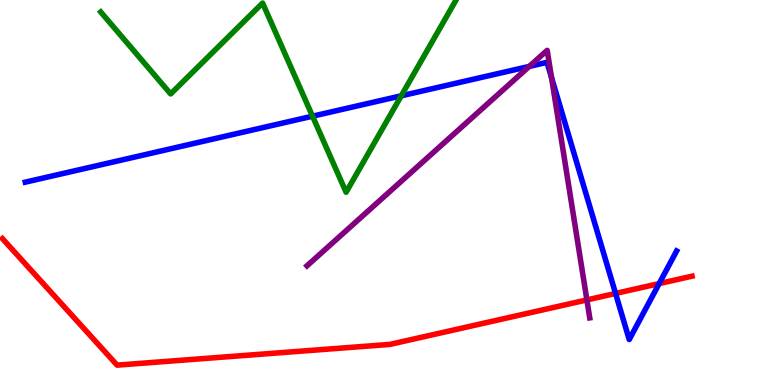[{'lines': ['blue', 'red'], 'intersections': [{'x': 7.94, 'y': 2.38}, {'x': 8.51, 'y': 2.63}]}, {'lines': ['green', 'red'], 'intersections': []}, {'lines': ['purple', 'red'], 'intersections': [{'x': 7.57, 'y': 2.21}]}, {'lines': ['blue', 'green'], 'intersections': [{'x': 4.03, 'y': 6.98}, {'x': 5.18, 'y': 7.51}]}, {'lines': ['blue', 'purple'], 'intersections': [{'x': 6.83, 'y': 8.27}, {'x': 7.12, 'y': 7.99}]}, {'lines': ['green', 'purple'], 'intersections': []}]